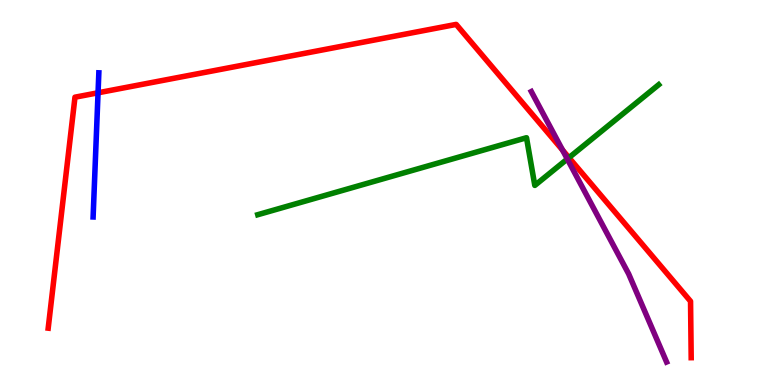[{'lines': ['blue', 'red'], 'intersections': [{'x': 1.27, 'y': 7.59}]}, {'lines': ['green', 'red'], 'intersections': [{'x': 7.34, 'y': 5.91}]}, {'lines': ['purple', 'red'], 'intersections': [{'x': 7.26, 'y': 6.1}]}, {'lines': ['blue', 'green'], 'intersections': []}, {'lines': ['blue', 'purple'], 'intersections': []}, {'lines': ['green', 'purple'], 'intersections': [{'x': 7.32, 'y': 5.87}]}]